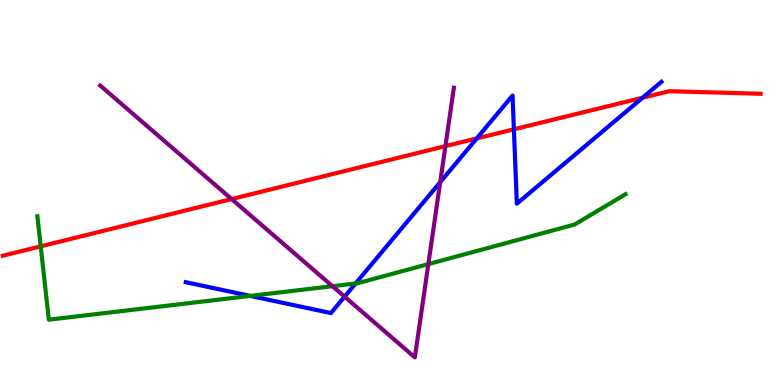[{'lines': ['blue', 'red'], 'intersections': [{'x': 6.15, 'y': 6.4}, {'x': 6.63, 'y': 6.64}, {'x': 8.29, 'y': 7.46}]}, {'lines': ['green', 'red'], 'intersections': [{'x': 0.525, 'y': 3.6}]}, {'lines': ['purple', 'red'], 'intersections': [{'x': 2.99, 'y': 4.83}, {'x': 5.75, 'y': 6.2}]}, {'lines': ['blue', 'green'], 'intersections': [{'x': 3.23, 'y': 2.31}, {'x': 4.59, 'y': 2.64}]}, {'lines': ['blue', 'purple'], 'intersections': [{'x': 4.45, 'y': 2.29}, {'x': 5.68, 'y': 5.27}]}, {'lines': ['green', 'purple'], 'intersections': [{'x': 4.29, 'y': 2.57}, {'x': 5.53, 'y': 3.14}]}]